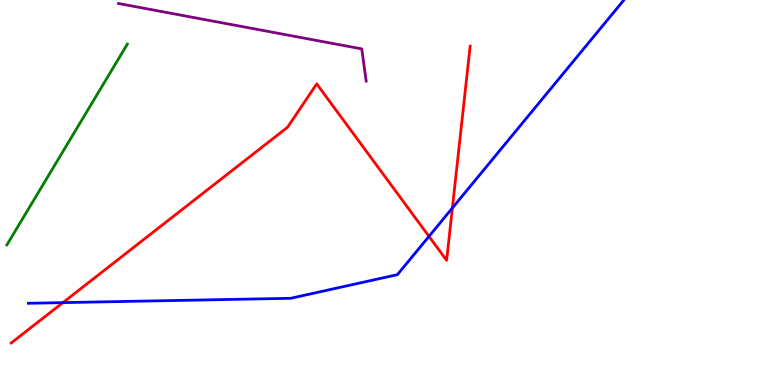[{'lines': ['blue', 'red'], 'intersections': [{'x': 0.812, 'y': 2.14}, {'x': 5.54, 'y': 3.86}, {'x': 5.84, 'y': 4.6}]}, {'lines': ['green', 'red'], 'intersections': []}, {'lines': ['purple', 'red'], 'intersections': []}, {'lines': ['blue', 'green'], 'intersections': []}, {'lines': ['blue', 'purple'], 'intersections': []}, {'lines': ['green', 'purple'], 'intersections': []}]